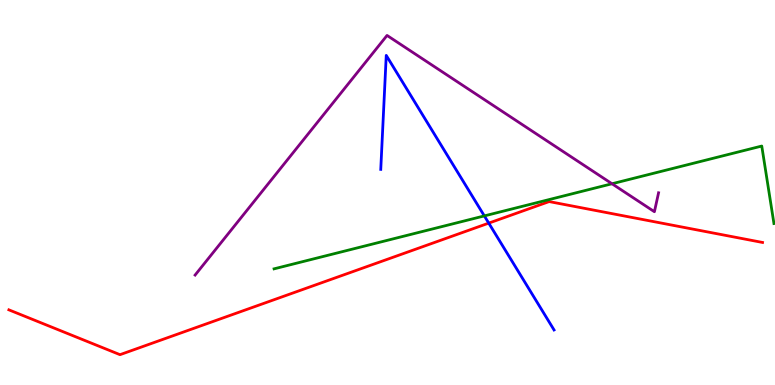[{'lines': ['blue', 'red'], 'intersections': [{'x': 6.31, 'y': 4.2}]}, {'lines': ['green', 'red'], 'intersections': []}, {'lines': ['purple', 'red'], 'intersections': []}, {'lines': ['blue', 'green'], 'intersections': [{'x': 6.25, 'y': 4.39}]}, {'lines': ['blue', 'purple'], 'intersections': []}, {'lines': ['green', 'purple'], 'intersections': [{'x': 7.9, 'y': 5.23}]}]